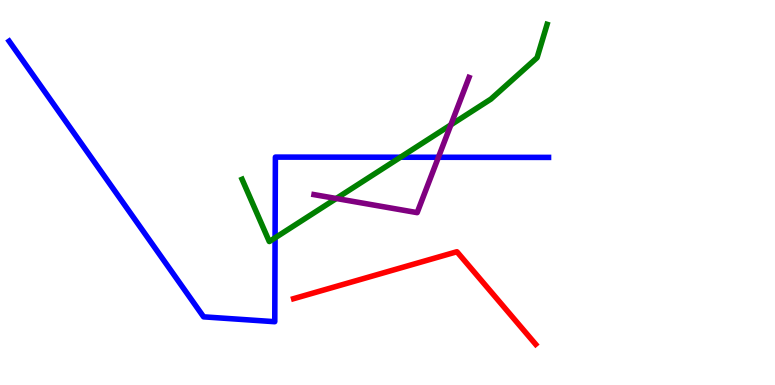[{'lines': ['blue', 'red'], 'intersections': []}, {'lines': ['green', 'red'], 'intersections': []}, {'lines': ['purple', 'red'], 'intersections': []}, {'lines': ['blue', 'green'], 'intersections': [{'x': 3.55, 'y': 3.82}, {'x': 5.17, 'y': 5.92}]}, {'lines': ['blue', 'purple'], 'intersections': [{'x': 5.66, 'y': 5.91}]}, {'lines': ['green', 'purple'], 'intersections': [{'x': 4.34, 'y': 4.84}, {'x': 5.82, 'y': 6.76}]}]